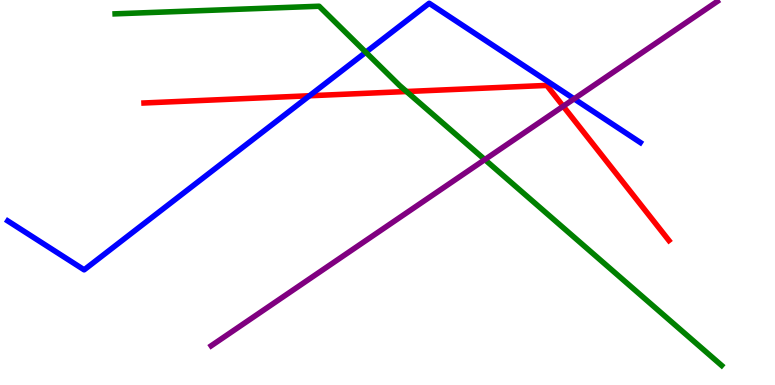[{'lines': ['blue', 'red'], 'intersections': [{'x': 3.99, 'y': 7.51}]}, {'lines': ['green', 'red'], 'intersections': [{'x': 5.25, 'y': 7.62}]}, {'lines': ['purple', 'red'], 'intersections': [{'x': 7.27, 'y': 7.24}]}, {'lines': ['blue', 'green'], 'intersections': [{'x': 4.72, 'y': 8.64}]}, {'lines': ['blue', 'purple'], 'intersections': [{'x': 7.41, 'y': 7.43}]}, {'lines': ['green', 'purple'], 'intersections': [{'x': 6.26, 'y': 5.85}]}]